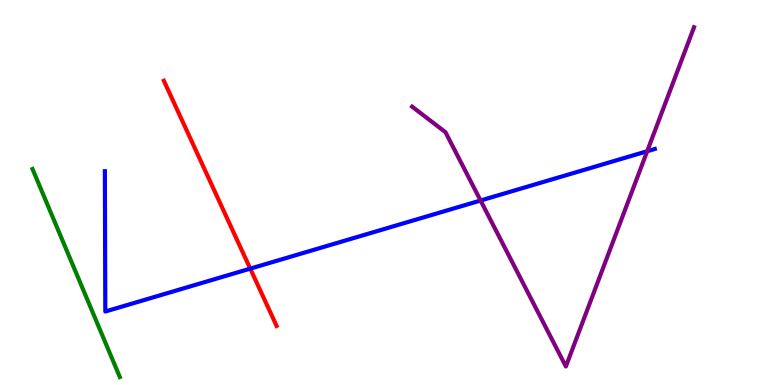[{'lines': ['blue', 'red'], 'intersections': [{'x': 3.23, 'y': 3.02}]}, {'lines': ['green', 'red'], 'intersections': []}, {'lines': ['purple', 'red'], 'intersections': []}, {'lines': ['blue', 'green'], 'intersections': []}, {'lines': ['blue', 'purple'], 'intersections': [{'x': 6.2, 'y': 4.79}, {'x': 8.35, 'y': 6.07}]}, {'lines': ['green', 'purple'], 'intersections': []}]